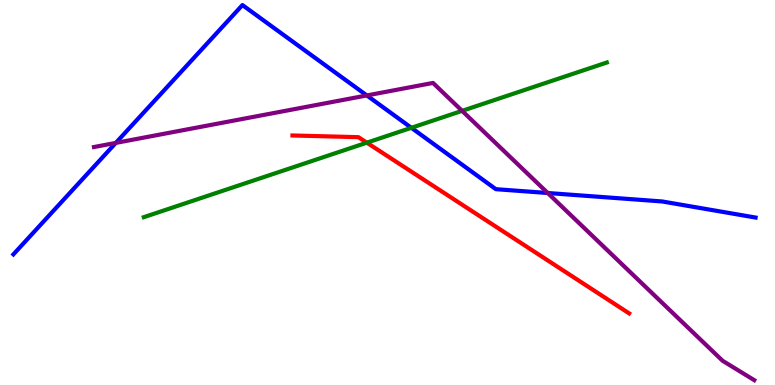[{'lines': ['blue', 'red'], 'intersections': []}, {'lines': ['green', 'red'], 'intersections': [{'x': 4.73, 'y': 6.29}]}, {'lines': ['purple', 'red'], 'intersections': []}, {'lines': ['blue', 'green'], 'intersections': [{'x': 5.31, 'y': 6.68}]}, {'lines': ['blue', 'purple'], 'intersections': [{'x': 1.49, 'y': 6.29}, {'x': 4.73, 'y': 7.52}, {'x': 7.07, 'y': 4.99}]}, {'lines': ['green', 'purple'], 'intersections': [{'x': 5.96, 'y': 7.12}]}]